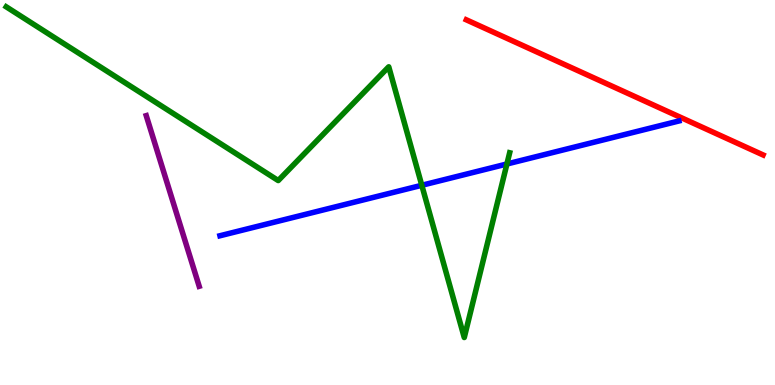[{'lines': ['blue', 'red'], 'intersections': []}, {'lines': ['green', 'red'], 'intersections': []}, {'lines': ['purple', 'red'], 'intersections': []}, {'lines': ['blue', 'green'], 'intersections': [{'x': 5.44, 'y': 5.19}, {'x': 6.54, 'y': 5.74}]}, {'lines': ['blue', 'purple'], 'intersections': []}, {'lines': ['green', 'purple'], 'intersections': []}]